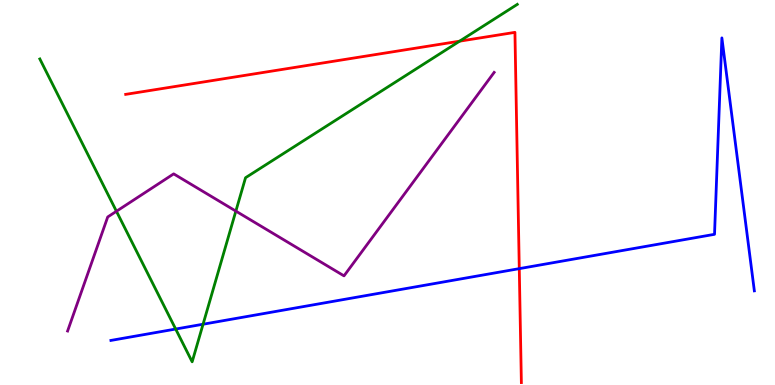[{'lines': ['blue', 'red'], 'intersections': [{'x': 6.7, 'y': 3.02}]}, {'lines': ['green', 'red'], 'intersections': [{'x': 5.93, 'y': 8.93}]}, {'lines': ['purple', 'red'], 'intersections': []}, {'lines': ['blue', 'green'], 'intersections': [{'x': 2.27, 'y': 1.45}, {'x': 2.62, 'y': 1.58}]}, {'lines': ['blue', 'purple'], 'intersections': []}, {'lines': ['green', 'purple'], 'intersections': [{'x': 1.5, 'y': 4.51}, {'x': 3.04, 'y': 4.52}]}]